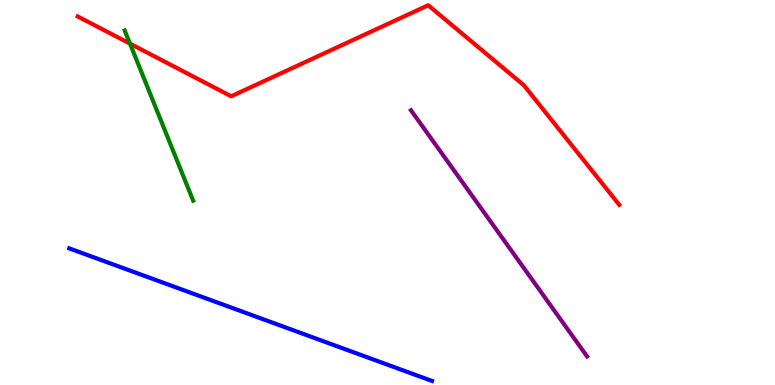[{'lines': ['blue', 'red'], 'intersections': []}, {'lines': ['green', 'red'], 'intersections': [{'x': 1.68, 'y': 8.87}]}, {'lines': ['purple', 'red'], 'intersections': []}, {'lines': ['blue', 'green'], 'intersections': []}, {'lines': ['blue', 'purple'], 'intersections': []}, {'lines': ['green', 'purple'], 'intersections': []}]